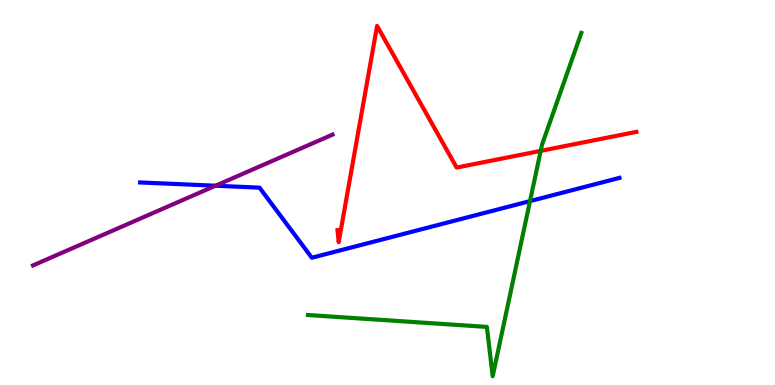[{'lines': ['blue', 'red'], 'intersections': []}, {'lines': ['green', 'red'], 'intersections': [{'x': 6.98, 'y': 6.08}]}, {'lines': ['purple', 'red'], 'intersections': []}, {'lines': ['blue', 'green'], 'intersections': [{'x': 6.84, 'y': 4.78}]}, {'lines': ['blue', 'purple'], 'intersections': [{'x': 2.78, 'y': 5.18}]}, {'lines': ['green', 'purple'], 'intersections': []}]